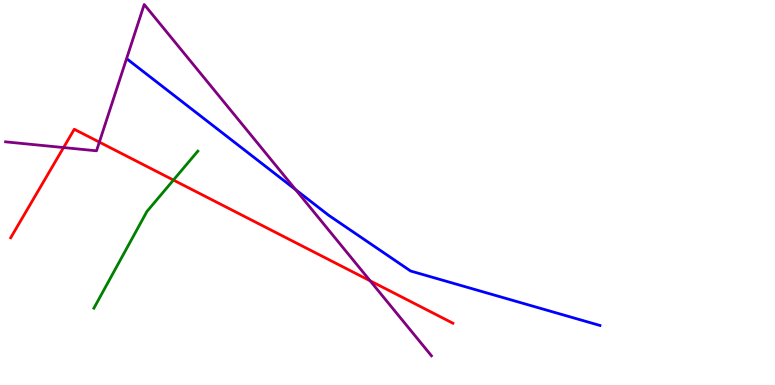[{'lines': ['blue', 'red'], 'intersections': []}, {'lines': ['green', 'red'], 'intersections': [{'x': 2.24, 'y': 5.32}]}, {'lines': ['purple', 'red'], 'intersections': [{'x': 0.82, 'y': 6.17}, {'x': 1.28, 'y': 6.31}, {'x': 4.78, 'y': 2.71}]}, {'lines': ['blue', 'green'], 'intersections': []}, {'lines': ['blue', 'purple'], 'intersections': [{'x': 3.81, 'y': 5.07}]}, {'lines': ['green', 'purple'], 'intersections': []}]